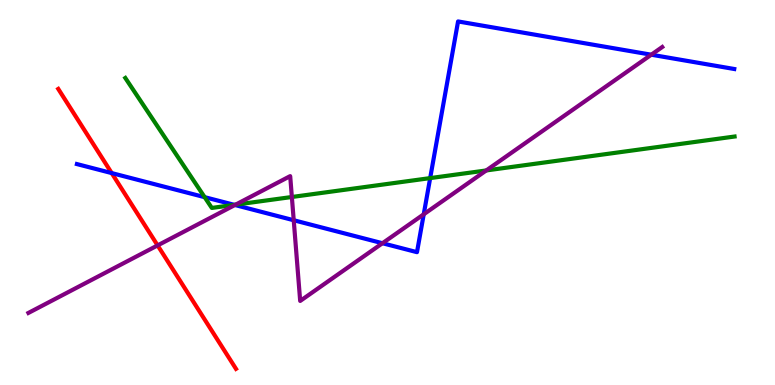[{'lines': ['blue', 'red'], 'intersections': [{'x': 1.44, 'y': 5.5}]}, {'lines': ['green', 'red'], 'intersections': []}, {'lines': ['purple', 'red'], 'intersections': [{'x': 2.03, 'y': 3.63}]}, {'lines': ['blue', 'green'], 'intersections': [{'x': 2.64, 'y': 4.88}, {'x': 3.02, 'y': 4.68}, {'x': 5.55, 'y': 5.37}]}, {'lines': ['blue', 'purple'], 'intersections': [{'x': 3.03, 'y': 4.68}, {'x': 3.79, 'y': 4.28}, {'x': 4.94, 'y': 3.68}, {'x': 5.47, 'y': 4.43}, {'x': 8.4, 'y': 8.58}]}, {'lines': ['green', 'purple'], 'intersections': [{'x': 3.04, 'y': 4.68}, {'x': 3.77, 'y': 4.88}, {'x': 6.27, 'y': 5.57}]}]